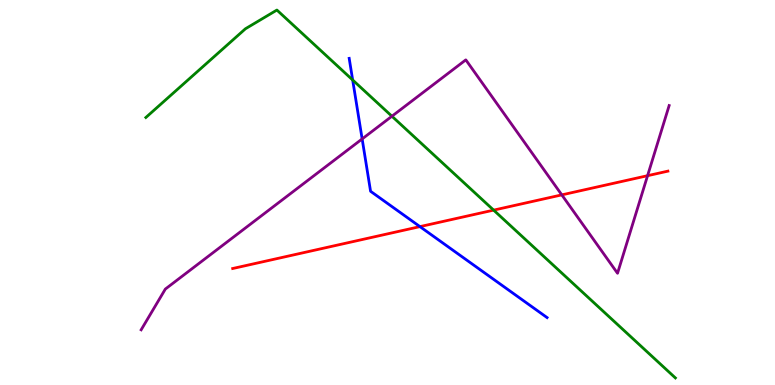[{'lines': ['blue', 'red'], 'intersections': [{'x': 5.42, 'y': 4.11}]}, {'lines': ['green', 'red'], 'intersections': [{'x': 6.37, 'y': 4.54}]}, {'lines': ['purple', 'red'], 'intersections': [{'x': 7.25, 'y': 4.94}, {'x': 8.36, 'y': 5.44}]}, {'lines': ['blue', 'green'], 'intersections': [{'x': 4.55, 'y': 7.92}]}, {'lines': ['blue', 'purple'], 'intersections': [{'x': 4.67, 'y': 6.39}]}, {'lines': ['green', 'purple'], 'intersections': [{'x': 5.06, 'y': 6.98}]}]